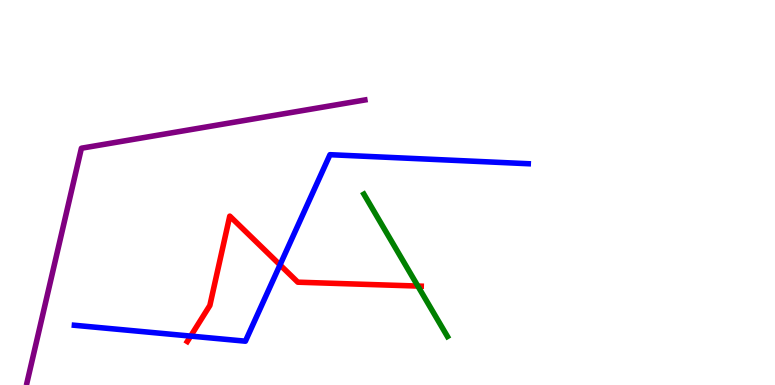[{'lines': ['blue', 'red'], 'intersections': [{'x': 2.46, 'y': 1.27}, {'x': 3.61, 'y': 3.12}]}, {'lines': ['green', 'red'], 'intersections': [{'x': 5.39, 'y': 2.57}]}, {'lines': ['purple', 'red'], 'intersections': []}, {'lines': ['blue', 'green'], 'intersections': []}, {'lines': ['blue', 'purple'], 'intersections': []}, {'lines': ['green', 'purple'], 'intersections': []}]